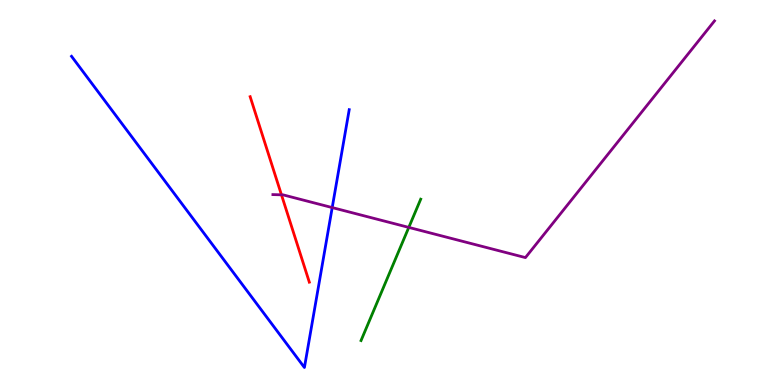[{'lines': ['blue', 'red'], 'intersections': []}, {'lines': ['green', 'red'], 'intersections': []}, {'lines': ['purple', 'red'], 'intersections': [{'x': 3.63, 'y': 4.94}]}, {'lines': ['blue', 'green'], 'intersections': []}, {'lines': ['blue', 'purple'], 'intersections': [{'x': 4.29, 'y': 4.61}]}, {'lines': ['green', 'purple'], 'intersections': [{'x': 5.27, 'y': 4.09}]}]